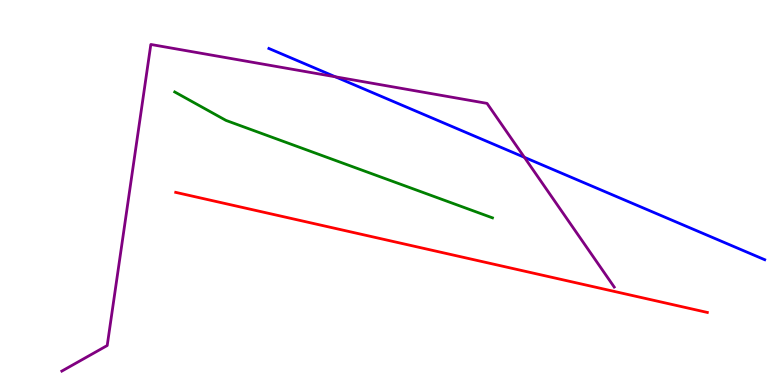[{'lines': ['blue', 'red'], 'intersections': []}, {'lines': ['green', 'red'], 'intersections': []}, {'lines': ['purple', 'red'], 'intersections': []}, {'lines': ['blue', 'green'], 'intersections': []}, {'lines': ['blue', 'purple'], 'intersections': [{'x': 4.33, 'y': 8.01}, {'x': 6.77, 'y': 5.91}]}, {'lines': ['green', 'purple'], 'intersections': []}]